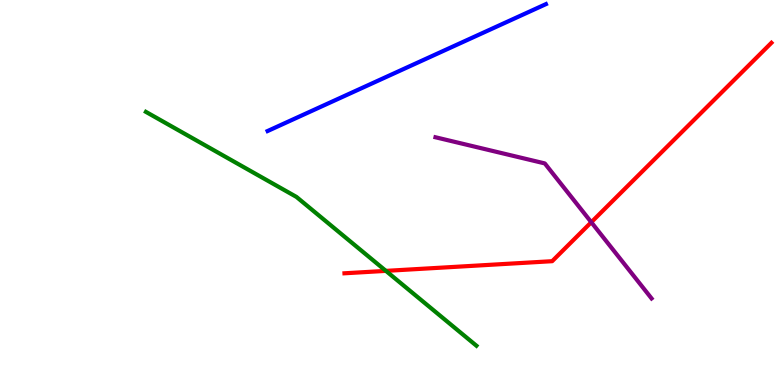[{'lines': ['blue', 'red'], 'intersections': []}, {'lines': ['green', 'red'], 'intersections': [{'x': 4.98, 'y': 2.96}]}, {'lines': ['purple', 'red'], 'intersections': [{'x': 7.63, 'y': 4.23}]}, {'lines': ['blue', 'green'], 'intersections': []}, {'lines': ['blue', 'purple'], 'intersections': []}, {'lines': ['green', 'purple'], 'intersections': []}]